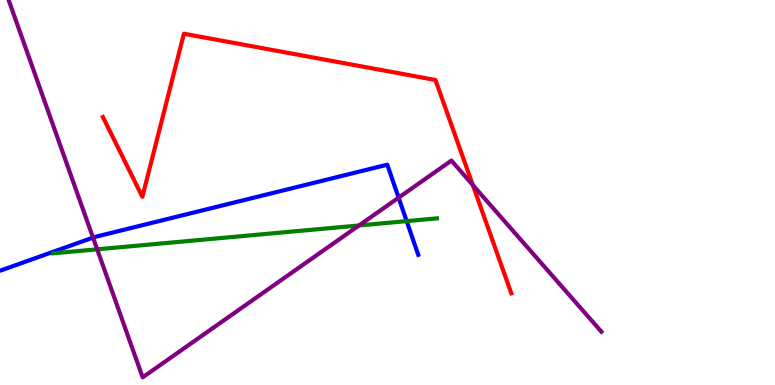[{'lines': ['blue', 'red'], 'intersections': []}, {'lines': ['green', 'red'], 'intersections': []}, {'lines': ['purple', 'red'], 'intersections': [{'x': 6.1, 'y': 5.19}]}, {'lines': ['blue', 'green'], 'intersections': [{'x': 5.25, 'y': 4.26}]}, {'lines': ['blue', 'purple'], 'intersections': [{'x': 1.2, 'y': 3.83}, {'x': 5.14, 'y': 4.87}]}, {'lines': ['green', 'purple'], 'intersections': [{'x': 1.25, 'y': 3.52}, {'x': 4.63, 'y': 4.14}]}]